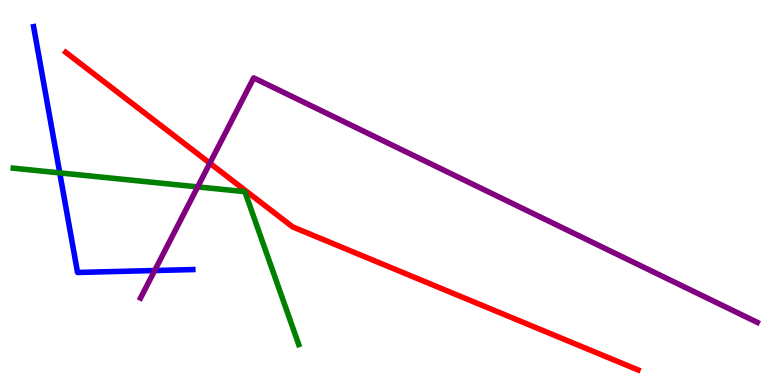[{'lines': ['blue', 'red'], 'intersections': []}, {'lines': ['green', 'red'], 'intersections': []}, {'lines': ['purple', 'red'], 'intersections': [{'x': 2.71, 'y': 5.76}]}, {'lines': ['blue', 'green'], 'intersections': [{'x': 0.771, 'y': 5.51}]}, {'lines': ['blue', 'purple'], 'intersections': [{'x': 2.0, 'y': 2.97}]}, {'lines': ['green', 'purple'], 'intersections': [{'x': 2.55, 'y': 5.15}]}]